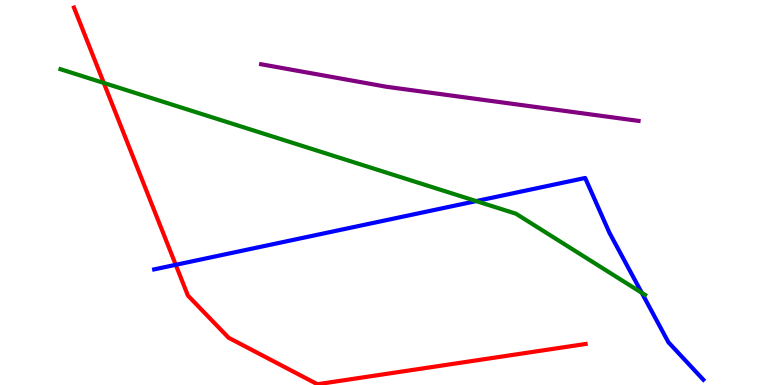[{'lines': ['blue', 'red'], 'intersections': [{'x': 2.27, 'y': 3.12}]}, {'lines': ['green', 'red'], 'intersections': [{'x': 1.34, 'y': 7.85}]}, {'lines': ['purple', 'red'], 'intersections': []}, {'lines': ['blue', 'green'], 'intersections': [{'x': 6.14, 'y': 4.78}, {'x': 8.28, 'y': 2.39}]}, {'lines': ['blue', 'purple'], 'intersections': []}, {'lines': ['green', 'purple'], 'intersections': []}]